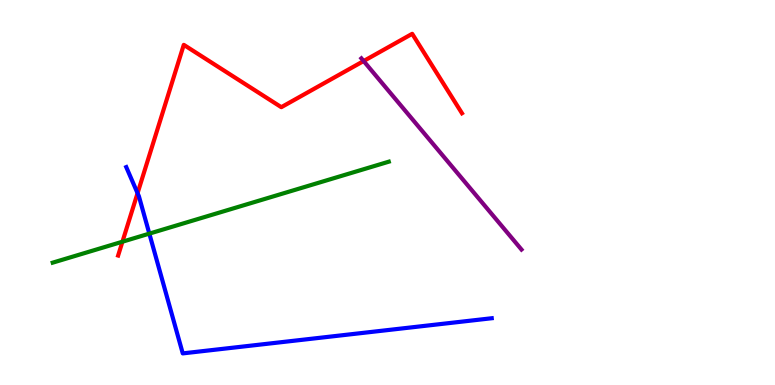[{'lines': ['blue', 'red'], 'intersections': [{'x': 1.77, 'y': 4.98}]}, {'lines': ['green', 'red'], 'intersections': [{'x': 1.58, 'y': 3.72}]}, {'lines': ['purple', 'red'], 'intersections': [{'x': 4.69, 'y': 8.41}]}, {'lines': ['blue', 'green'], 'intersections': [{'x': 1.93, 'y': 3.93}]}, {'lines': ['blue', 'purple'], 'intersections': []}, {'lines': ['green', 'purple'], 'intersections': []}]